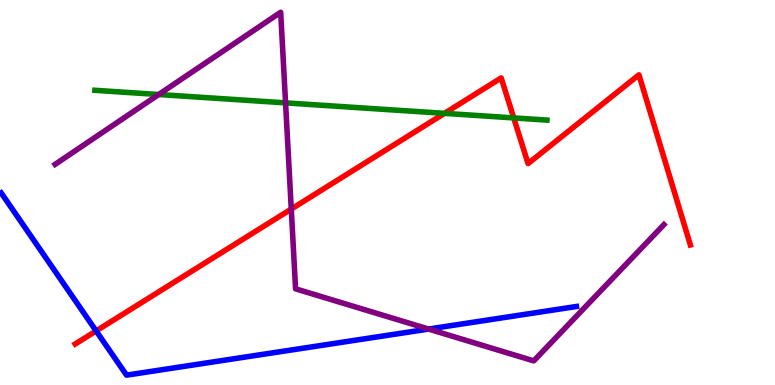[{'lines': ['blue', 'red'], 'intersections': [{'x': 1.24, 'y': 1.4}]}, {'lines': ['green', 'red'], 'intersections': [{'x': 5.74, 'y': 7.06}, {'x': 6.63, 'y': 6.94}]}, {'lines': ['purple', 'red'], 'intersections': [{'x': 3.76, 'y': 4.57}]}, {'lines': ['blue', 'green'], 'intersections': []}, {'lines': ['blue', 'purple'], 'intersections': [{'x': 5.53, 'y': 1.45}]}, {'lines': ['green', 'purple'], 'intersections': [{'x': 2.05, 'y': 7.55}, {'x': 3.68, 'y': 7.33}]}]